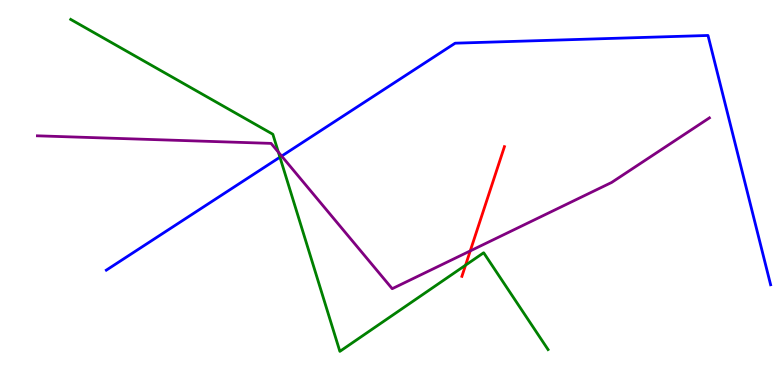[{'lines': ['blue', 'red'], 'intersections': []}, {'lines': ['green', 'red'], 'intersections': [{'x': 6.01, 'y': 3.11}]}, {'lines': ['purple', 'red'], 'intersections': [{'x': 6.07, 'y': 3.48}]}, {'lines': ['blue', 'green'], 'intersections': [{'x': 3.61, 'y': 5.92}]}, {'lines': ['blue', 'purple'], 'intersections': [{'x': 3.63, 'y': 5.95}]}, {'lines': ['green', 'purple'], 'intersections': [{'x': 3.59, 'y': 6.05}]}]